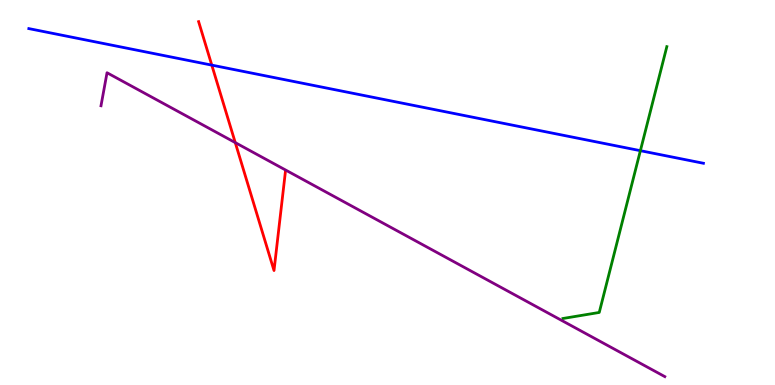[{'lines': ['blue', 'red'], 'intersections': [{'x': 2.73, 'y': 8.31}]}, {'lines': ['green', 'red'], 'intersections': []}, {'lines': ['purple', 'red'], 'intersections': [{'x': 3.04, 'y': 6.3}]}, {'lines': ['blue', 'green'], 'intersections': [{'x': 8.26, 'y': 6.09}]}, {'lines': ['blue', 'purple'], 'intersections': []}, {'lines': ['green', 'purple'], 'intersections': []}]